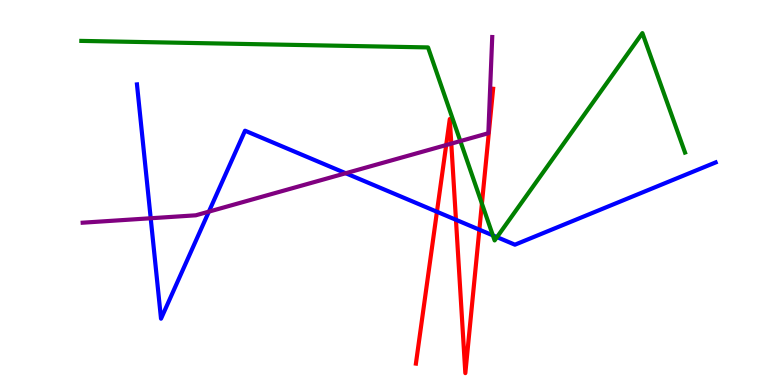[{'lines': ['blue', 'red'], 'intersections': [{'x': 5.64, 'y': 4.5}, {'x': 5.88, 'y': 4.29}, {'x': 6.19, 'y': 4.03}]}, {'lines': ['green', 'red'], 'intersections': [{'x': 6.22, 'y': 4.71}]}, {'lines': ['purple', 'red'], 'intersections': [{'x': 5.76, 'y': 6.23}, {'x': 5.82, 'y': 6.27}]}, {'lines': ['blue', 'green'], 'intersections': [{'x': 6.36, 'y': 3.89}, {'x': 6.41, 'y': 3.84}]}, {'lines': ['blue', 'purple'], 'intersections': [{'x': 1.94, 'y': 4.33}, {'x': 2.7, 'y': 4.5}, {'x': 4.46, 'y': 5.5}]}, {'lines': ['green', 'purple'], 'intersections': [{'x': 5.94, 'y': 6.34}]}]